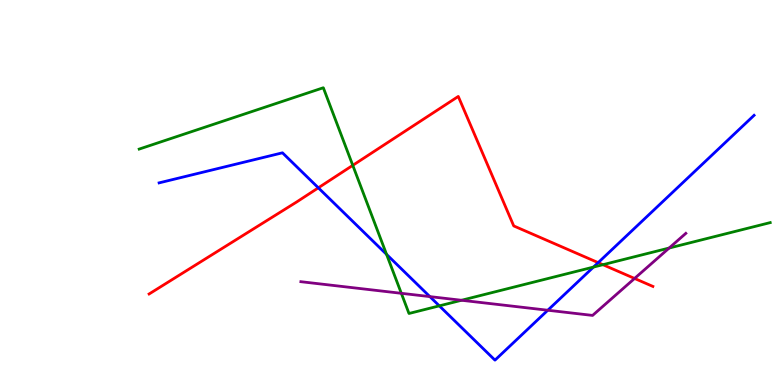[{'lines': ['blue', 'red'], 'intersections': [{'x': 4.11, 'y': 5.12}, {'x': 7.72, 'y': 3.18}]}, {'lines': ['green', 'red'], 'intersections': [{'x': 4.55, 'y': 5.71}, {'x': 7.78, 'y': 3.12}]}, {'lines': ['purple', 'red'], 'intersections': [{'x': 8.19, 'y': 2.77}]}, {'lines': ['blue', 'green'], 'intersections': [{'x': 4.99, 'y': 3.39}, {'x': 5.67, 'y': 2.06}, {'x': 7.66, 'y': 3.06}]}, {'lines': ['blue', 'purple'], 'intersections': [{'x': 5.55, 'y': 2.3}, {'x': 7.07, 'y': 1.94}]}, {'lines': ['green', 'purple'], 'intersections': [{'x': 5.18, 'y': 2.38}, {'x': 5.96, 'y': 2.2}, {'x': 8.63, 'y': 3.56}]}]